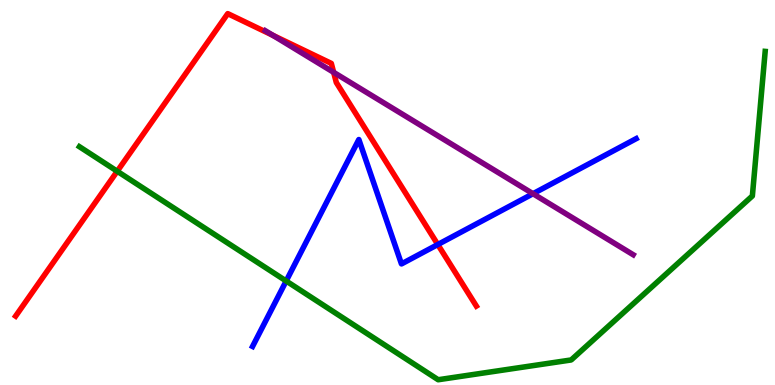[{'lines': ['blue', 'red'], 'intersections': [{'x': 5.65, 'y': 3.65}]}, {'lines': ['green', 'red'], 'intersections': [{'x': 1.51, 'y': 5.55}]}, {'lines': ['purple', 'red'], 'intersections': [{'x': 3.52, 'y': 9.08}, {'x': 4.31, 'y': 8.12}]}, {'lines': ['blue', 'green'], 'intersections': [{'x': 3.69, 'y': 2.7}]}, {'lines': ['blue', 'purple'], 'intersections': [{'x': 6.88, 'y': 4.97}]}, {'lines': ['green', 'purple'], 'intersections': []}]